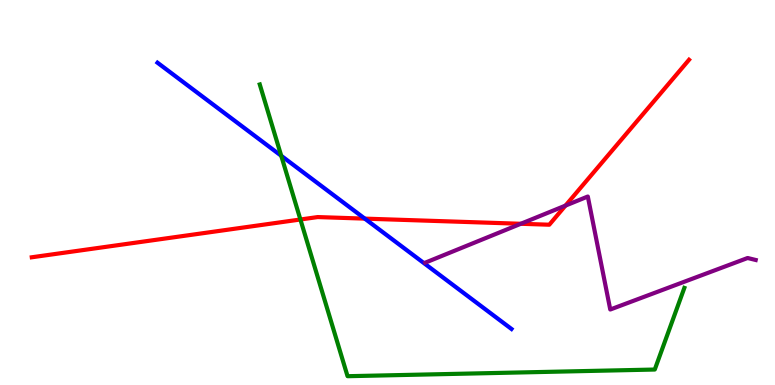[{'lines': ['blue', 'red'], 'intersections': [{'x': 4.71, 'y': 4.32}]}, {'lines': ['green', 'red'], 'intersections': [{'x': 3.88, 'y': 4.3}]}, {'lines': ['purple', 'red'], 'intersections': [{'x': 6.72, 'y': 4.19}, {'x': 7.3, 'y': 4.66}]}, {'lines': ['blue', 'green'], 'intersections': [{'x': 3.63, 'y': 5.95}]}, {'lines': ['blue', 'purple'], 'intersections': []}, {'lines': ['green', 'purple'], 'intersections': []}]